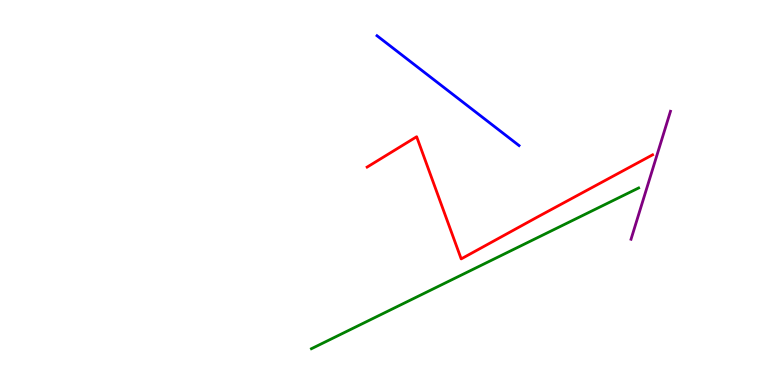[{'lines': ['blue', 'red'], 'intersections': []}, {'lines': ['green', 'red'], 'intersections': []}, {'lines': ['purple', 'red'], 'intersections': []}, {'lines': ['blue', 'green'], 'intersections': []}, {'lines': ['blue', 'purple'], 'intersections': []}, {'lines': ['green', 'purple'], 'intersections': []}]